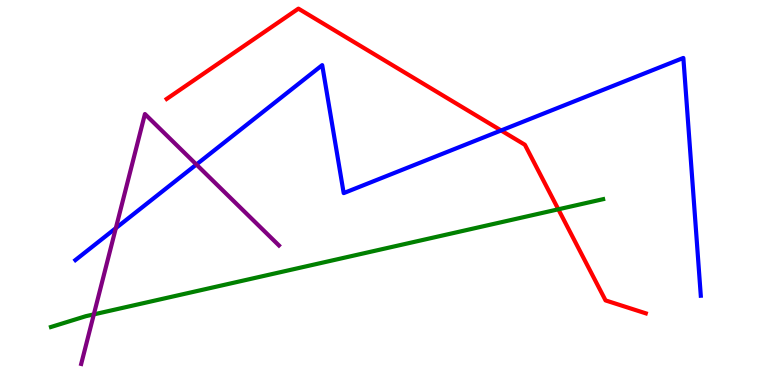[{'lines': ['blue', 'red'], 'intersections': [{'x': 6.47, 'y': 6.61}]}, {'lines': ['green', 'red'], 'intersections': [{'x': 7.2, 'y': 4.56}]}, {'lines': ['purple', 'red'], 'intersections': []}, {'lines': ['blue', 'green'], 'intersections': []}, {'lines': ['blue', 'purple'], 'intersections': [{'x': 1.49, 'y': 4.07}, {'x': 2.53, 'y': 5.73}]}, {'lines': ['green', 'purple'], 'intersections': [{'x': 1.21, 'y': 1.83}]}]